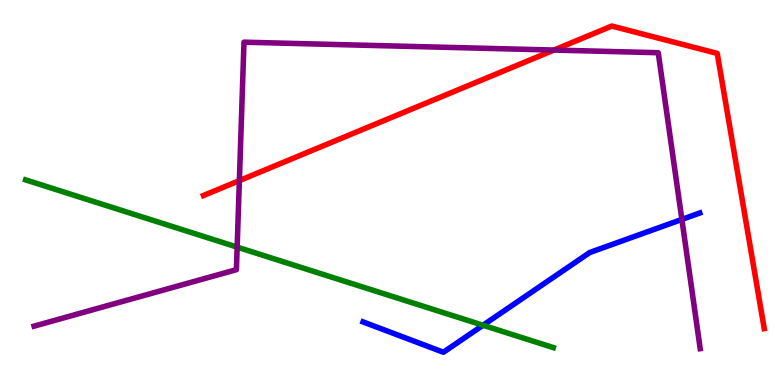[{'lines': ['blue', 'red'], 'intersections': []}, {'lines': ['green', 'red'], 'intersections': []}, {'lines': ['purple', 'red'], 'intersections': [{'x': 3.09, 'y': 5.31}, {'x': 7.15, 'y': 8.7}]}, {'lines': ['blue', 'green'], 'intersections': [{'x': 6.23, 'y': 1.55}]}, {'lines': ['blue', 'purple'], 'intersections': [{'x': 8.8, 'y': 4.3}]}, {'lines': ['green', 'purple'], 'intersections': [{'x': 3.06, 'y': 3.58}]}]